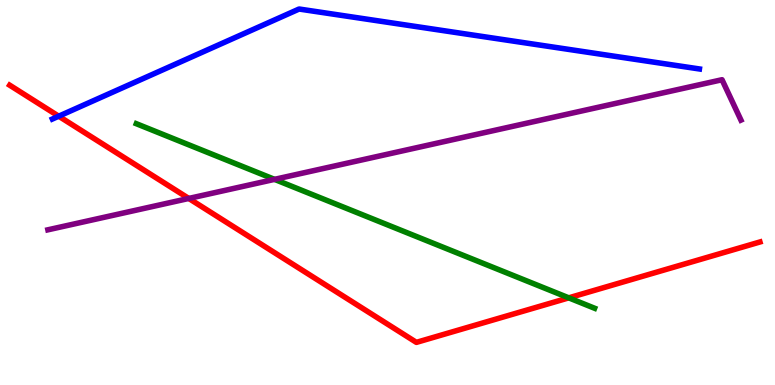[{'lines': ['blue', 'red'], 'intersections': [{'x': 0.758, 'y': 6.98}]}, {'lines': ['green', 'red'], 'intersections': [{'x': 7.34, 'y': 2.26}]}, {'lines': ['purple', 'red'], 'intersections': [{'x': 2.44, 'y': 4.85}]}, {'lines': ['blue', 'green'], 'intersections': []}, {'lines': ['blue', 'purple'], 'intersections': []}, {'lines': ['green', 'purple'], 'intersections': [{'x': 3.54, 'y': 5.34}]}]